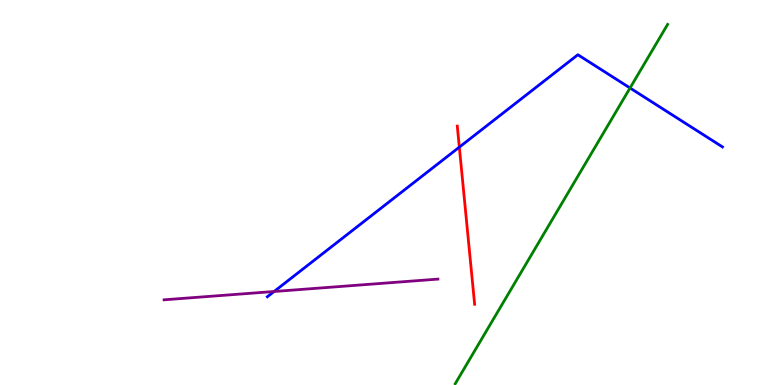[{'lines': ['blue', 'red'], 'intersections': [{'x': 5.93, 'y': 6.18}]}, {'lines': ['green', 'red'], 'intersections': []}, {'lines': ['purple', 'red'], 'intersections': []}, {'lines': ['blue', 'green'], 'intersections': [{'x': 8.13, 'y': 7.71}]}, {'lines': ['blue', 'purple'], 'intersections': [{'x': 3.54, 'y': 2.43}]}, {'lines': ['green', 'purple'], 'intersections': []}]